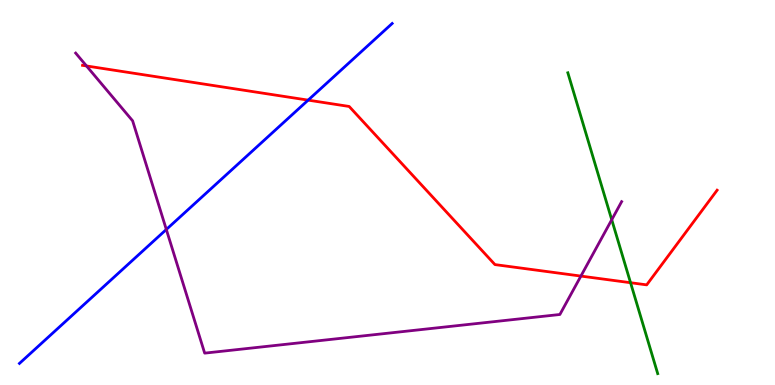[{'lines': ['blue', 'red'], 'intersections': [{'x': 3.98, 'y': 7.4}]}, {'lines': ['green', 'red'], 'intersections': [{'x': 8.14, 'y': 2.66}]}, {'lines': ['purple', 'red'], 'intersections': [{'x': 1.12, 'y': 8.29}, {'x': 7.5, 'y': 2.83}]}, {'lines': ['blue', 'green'], 'intersections': []}, {'lines': ['blue', 'purple'], 'intersections': [{'x': 2.15, 'y': 4.04}]}, {'lines': ['green', 'purple'], 'intersections': [{'x': 7.89, 'y': 4.29}]}]